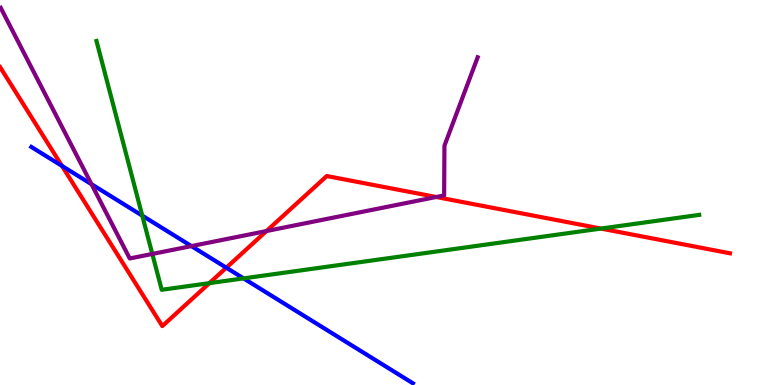[{'lines': ['blue', 'red'], 'intersections': [{'x': 0.8, 'y': 5.69}, {'x': 2.92, 'y': 3.05}]}, {'lines': ['green', 'red'], 'intersections': [{'x': 2.7, 'y': 2.65}, {'x': 7.75, 'y': 4.06}]}, {'lines': ['purple', 'red'], 'intersections': [{'x': 3.44, 'y': 4.0}, {'x': 5.63, 'y': 4.88}]}, {'lines': ['blue', 'green'], 'intersections': [{'x': 1.84, 'y': 4.4}, {'x': 3.14, 'y': 2.77}]}, {'lines': ['blue', 'purple'], 'intersections': [{'x': 1.18, 'y': 5.22}, {'x': 2.47, 'y': 3.61}]}, {'lines': ['green', 'purple'], 'intersections': [{'x': 1.97, 'y': 3.4}]}]